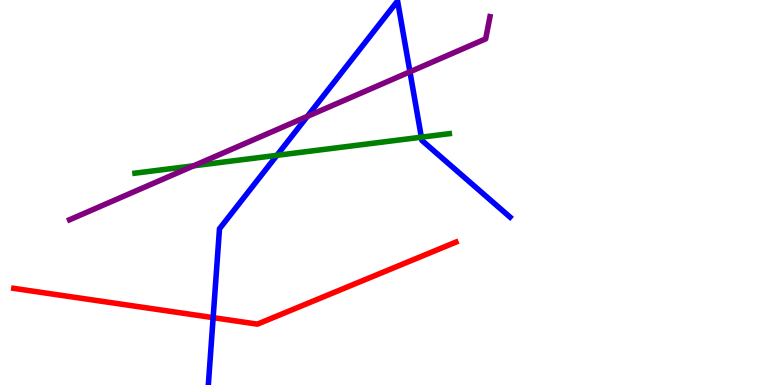[{'lines': ['blue', 'red'], 'intersections': [{'x': 2.75, 'y': 1.75}]}, {'lines': ['green', 'red'], 'intersections': []}, {'lines': ['purple', 'red'], 'intersections': []}, {'lines': ['blue', 'green'], 'intersections': [{'x': 3.57, 'y': 5.97}, {'x': 5.44, 'y': 6.44}]}, {'lines': ['blue', 'purple'], 'intersections': [{'x': 3.97, 'y': 6.98}, {'x': 5.29, 'y': 8.14}]}, {'lines': ['green', 'purple'], 'intersections': [{'x': 2.5, 'y': 5.69}]}]